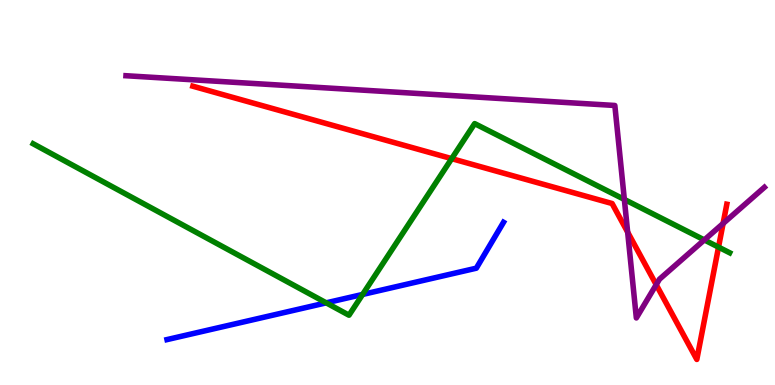[{'lines': ['blue', 'red'], 'intersections': []}, {'lines': ['green', 'red'], 'intersections': [{'x': 5.83, 'y': 5.88}, {'x': 9.27, 'y': 3.58}]}, {'lines': ['purple', 'red'], 'intersections': [{'x': 8.1, 'y': 3.97}, {'x': 8.47, 'y': 2.61}, {'x': 9.33, 'y': 4.19}]}, {'lines': ['blue', 'green'], 'intersections': [{'x': 4.21, 'y': 2.13}, {'x': 4.68, 'y': 2.35}]}, {'lines': ['blue', 'purple'], 'intersections': []}, {'lines': ['green', 'purple'], 'intersections': [{'x': 8.06, 'y': 4.82}, {'x': 9.09, 'y': 3.77}]}]